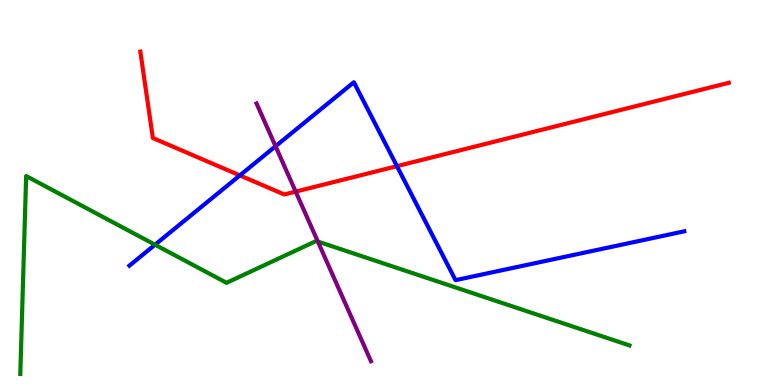[{'lines': ['blue', 'red'], 'intersections': [{'x': 3.09, 'y': 5.44}, {'x': 5.12, 'y': 5.68}]}, {'lines': ['green', 'red'], 'intersections': []}, {'lines': ['purple', 'red'], 'intersections': [{'x': 3.82, 'y': 5.02}]}, {'lines': ['blue', 'green'], 'intersections': [{'x': 2.0, 'y': 3.64}]}, {'lines': ['blue', 'purple'], 'intersections': [{'x': 3.56, 'y': 6.2}]}, {'lines': ['green', 'purple'], 'intersections': [{'x': 4.1, 'y': 3.73}]}]